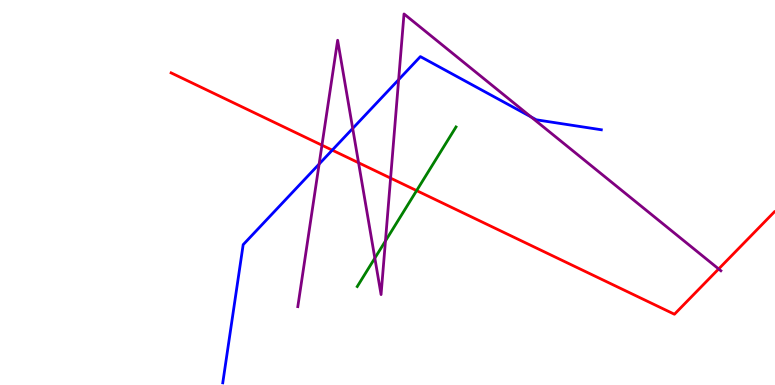[{'lines': ['blue', 'red'], 'intersections': [{'x': 4.29, 'y': 6.1}]}, {'lines': ['green', 'red'], 'intersections': [{'x': 5.38, 'y': 5.05}]}, {'lines': ['purple', 'red'], 'intersections': [{'x': 4.15, 'y': 6.23}, {'x': 4.63, 'y': 5.77}, {'x': 5.04, 'y': 5.37}, {'x': 9.27, 'y': 3.01}]}, {'lines': ['blue', 'green'], 'intersections': []}, {'lines': ['blue', 'purple'], 'intersections': [{'x': 4.12, 'y': 5.74}, {'x': 4.55, 'y': 6.66}, {'x': 5.14, 'y': 7.93}, {'x': 6.85, 'y': 6.96}]}, {'lines': ['green', 'purple'], 'intersections': [{'x': 4.84, 'y': 3.3}, {'x': 4.97, 'y': 3.74}]}]